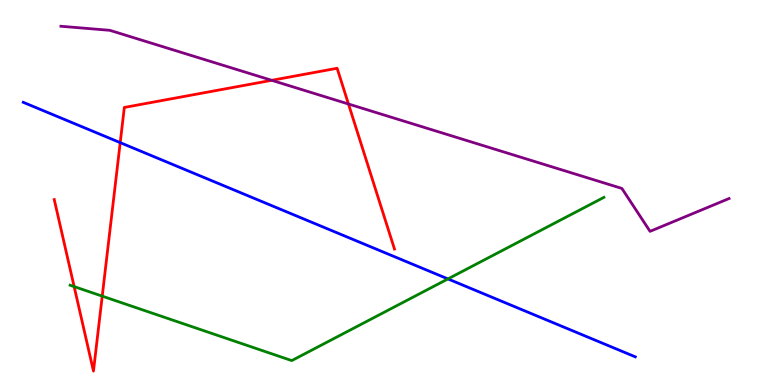[{'lines': ['blue', 'red'], 'intersections': [{'x': 1.55, 'y': 6.3}]}, {'lines': ['green', 'red'], 'intersections': [{'x': 0.957, 'y': 2.56}, {'x': 1.32, 'y': 2.31}]}, {'lines': ['purple', 'red'], 'intersections': [{'x': 3.51, 'y': 7.91}, {'x': 4.5, 'y': 7.3}]}, {'lines': ['blue', 'green'], 'intersections': [{'x': 5.78, 'y': 2.76}]}, {'lines': ['blue', 'purple'], 'intersections': []}, {'lines': ['green', 'purple'], 'intersections': []}]